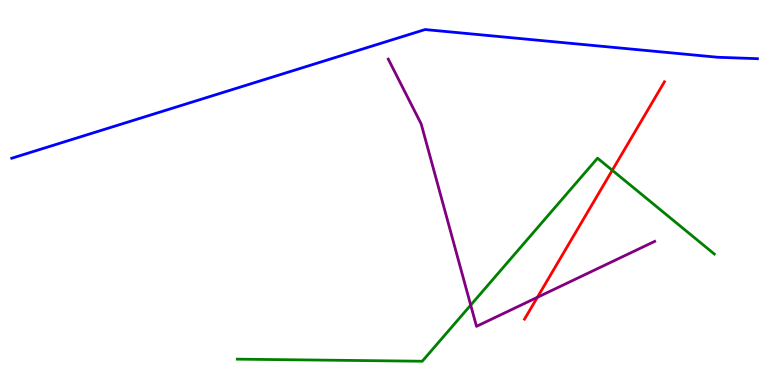[{'lines': ['blue', 'red'], 'intersections': []}, {'lines': ['green', 'red'], 'intersections': [{'x': 7.9, 'y': 5.58}]}, {'lines': ['purple', 'red'], 'intersections': [{'x': 6.93, 'y': 2.28}]}, {'lines': ['blue', 'green'], 'intersections': []}, {'lines': ['blue', 'purple'], 'intersections': []}, {'lines': ['green', 'purple'], 'intersections': [{'x': 6.07, 'y': 2.07}]}]